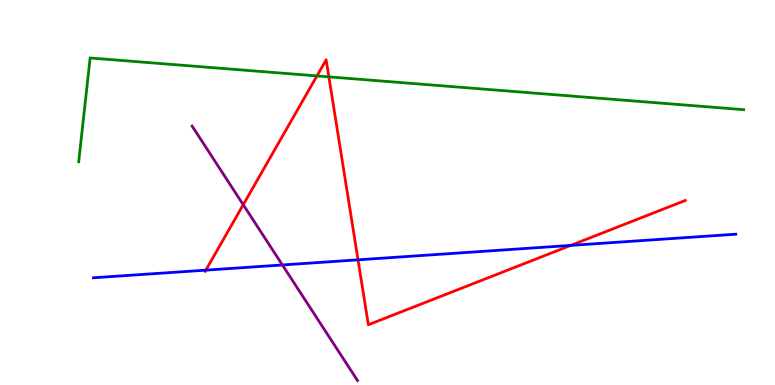[{'lines': ['blue', 'red'], 'intersections': [{'x': 2.66, 'y': 2.98}, {'x': 4.62, 'y': 3.25}, {'x': 7.36, 'y': 3.63}]}, {'lines': ['green', 'red'], 'intersections': [{'x': 4.09, 'y': 8.03}, {'x': 4.24, 'y': 8.0}]}, {'lines': ['purple', 'red'], 'intersections': [{'x': 3.14, 'y': 4.68}]}, {'lines': ['blue', 'green'], 'intersections': []}, {'lines': ['blue', 'purple'], 'intersections': [{'x': 3.64, 'y': 3.12}]}, {'lines': ['green', 'purple'], 'intersections': []}]